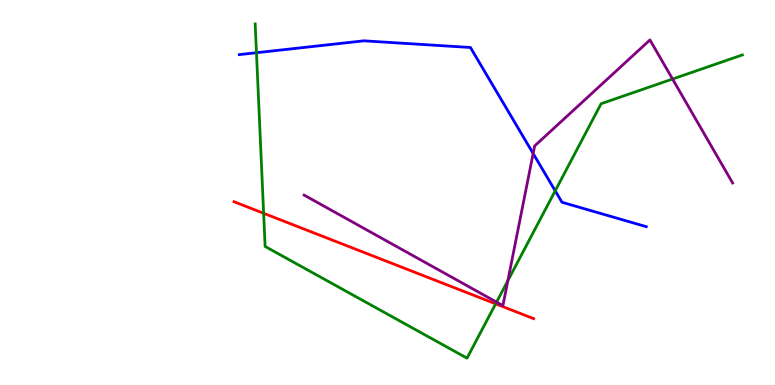[{'lines': ['blue', 'red'], 'intersections': []}, {'lines': ['green', 'red'], 'intersections': [{'x': 3.4, 'y': 4.46}, {'x': 6.4, 'y': 2.11}]}, {'lines': ['purple', 'red'], 'intersections': []}, {'lines': ['blue', 'green'], 'intersections': [{'x': 3.31, 'y': 8.63}, {'x': 7.16, 'y': 5.04}]}, {'lines': ['blue', 'purple'], 'intersections': [{'x': 6.88, 'y': 6.01}]}, {'lines': ['green', 'purple'], 'intersections': [{'x': 6.41, 'y': 2.15}, {'x': 6.55, 'y': 2.71}, {'x': 8.68, 'y': 7.95}]}]